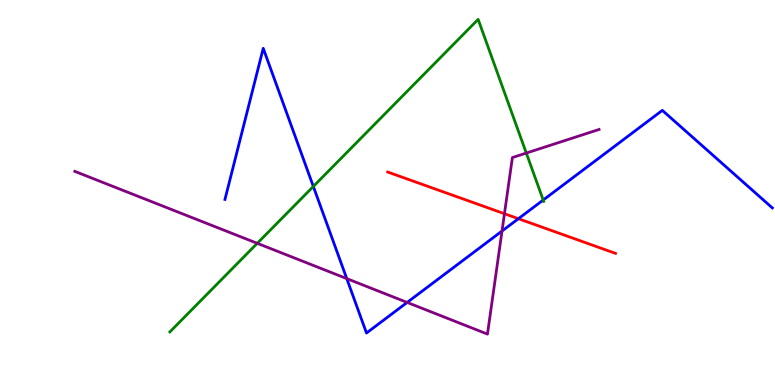[{'lines': ['blue', 'red'], 'intersections': [{'x': 6.69, 'y': 4.32}]}, {'lines': ['green', 'red'], 'intersections': []}, {'lines': ['purple', 'red'], 'intersections': [{'x': 6.51, 'y': 4.45}]}, {'lines': ['blue', 'green'], 'intersections': [{'x': 4.04, 'y': 5.16}, {'x': 7.01, 'y': 4.8}]}, {'lines': ['blue', 'purple'], 'intersections': [{'x': 4.47, 'y': 2.76}, {'x': 5.25, 'y': 2.14}, {'x': 6.48, 'y': 4.0}]}, {'lines': ['green', 'purple'], 'intersections': [{'x': 3.32, 'y': 3.68}, {'x': 6.79, 'y': 6.02}]}]